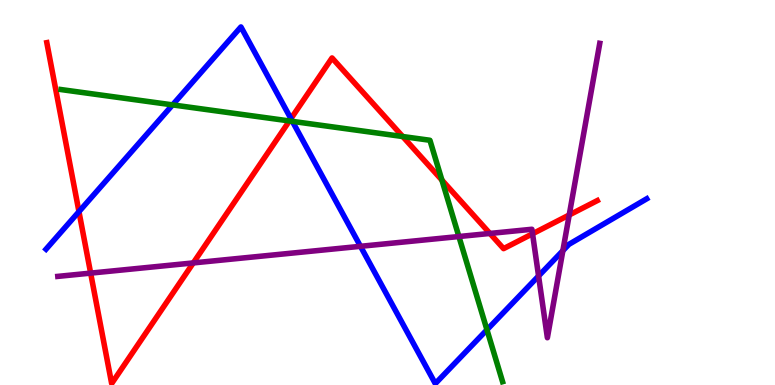[{'lines': ['blue', 'red'], 'intersections': [{'x': 1.02, 'y': 4.5}, {'x': 3.75, 'y': 6.92}]}, {'lines': ['green', 'red'], 'intersections': [{'x': 3.73, 'y': 6.86}, {'x': 5.2, 'y': 6.45}, {'x': 5.7, 'y': 5.32}]}, {'lines': ['purple', 'red'], 'intersections': [{'x': 1.17, 'y': 2.91}, {'x': 2.49, 'y': 3.17}, {'x': 6.32, 'y': 3.94}, {'x': 6.87, 'y': 3.93}, {'x': 7.34, 'y': 4.42}]}, {'lines': ['blue', 'green'], 'intersections': [{'x': 2.23, 'y': 7.28}, {'x': 3.77, 'y': 6.85}, {'x': 6.28, 'y': 1.43}]}, {'lines': ['blue', 'purple'], 'intersections': [{'x': 4.65, 'y': 3.6}, {'x': 6.95, 'y': 2.83}, {'x': 7.26, 'y': 3.49}]}, {'lines': ['green', 'purple'], 'intersections': [{'x': 5.92, 'y': 3.86}]}]